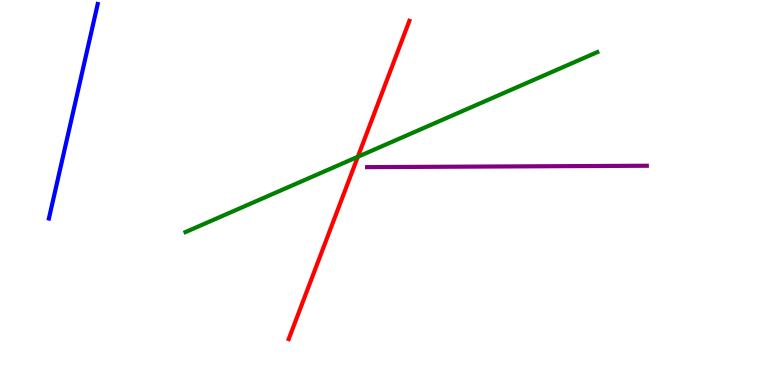[{'lines': ['blue', 'red'], 'intersections': []}, {'lines': ['green', 'red'], 'intersections': [{'x': 4.62, 'y': 5.93}]}, {'lines': ['purple', 'red'], 'intersections': []}, {'lines': ['blue', 'green'], 'intersections': []}, {'lines': ['blue', 'purple'], 'intersections': []}, {'lines': ['green', 'purple'], 'intersections': []}]